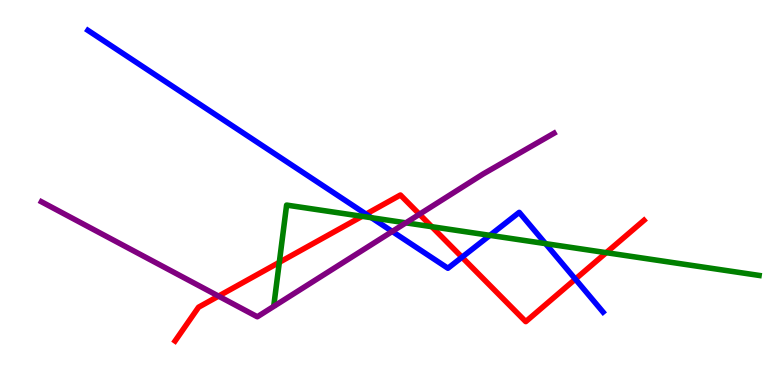[{'lines': ['blue', 'red'], 'intersections': [{'x': 4.72, 'y': 4.44}, {'x': 5.96, 'y': 3.32}, {'x': 7.42, 'y': 2.75}]}, {'lines': ['green', 'red'], 'intersections': [{'x': 3.6, 'y': 3.19}, {'x': 4.67, 'y': 4.38}, {'x': 5.57, 'y': 4.11}, {'x': 7.82, 'y': 3.44}]}, {'lines': ['purple', 'red'], 'intersections': [{'x': 2.82, 'y': 2.31}, {'x': 5.41, 'y': 4.44}]}, {'lines': ['blue', 'green'], 'intersections': [{'x': 4.79, 'y': 4.35}, {'x': 6.32, 'y': 3.89}, {'x': 7.04, 'y': 3.67}]}, {'lines': ['blue', 'purple'], 'intersections': [{'x': 5.06, 'y': 3.99}]}, {'lines': ['green', 'purple'], 'intersections': [{'x': 5.24, 'y': 4.21}]}]